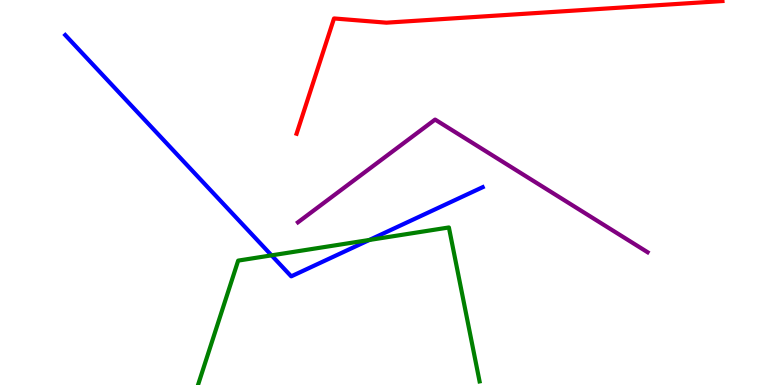[{'lines': ['blue', 'red'], 'intersections': []}, {'lines': ['green', 'red'], 'intersections': []}, {'lines': ['purple', 'red'], 'intersections': []}, {'lines': ['blue', 'green'], 'intersections': [{'x': 3.5, 'y': 3.37}, {'x': 4.77, 'y': 3.77}]}, {'lines': ['blue', 'purple'], 'intersections': []}, {'lines': ['green', 'purple'], 'intersections': []}]